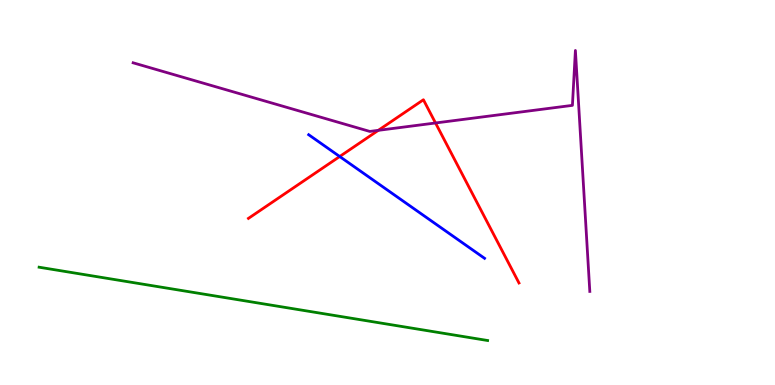[{'lines': ['blue', 'red'], 'intersections': [{'x': 4.38, 'y': 5.93}]}, {'lines': ['green', 'red'], 'intersections': []}, {'lines': ['purple', 'red'], 'intersections': [{'x': 4.88, 'y': 6.61}, {'x': 5.62, 'y': 6.81}]}, {'lines': ['blue', 'green'], 'intersections': []}, {'lines': ['blue', 'purple'], 'intersections': []}, {'lines': ['green', 'purple'], 'intersections': []}]